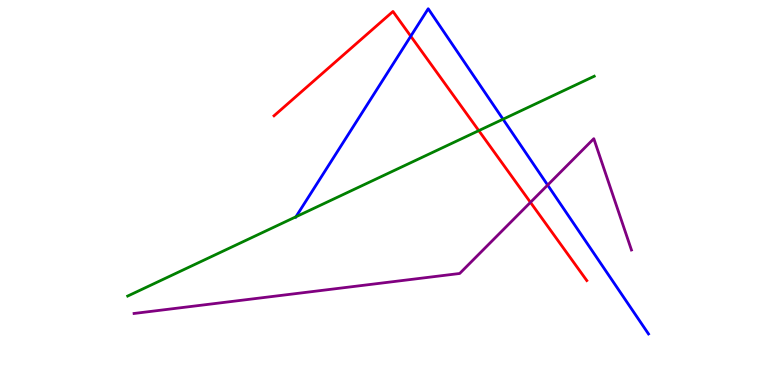[{'lines': ['blue', 'red'], 'intersections': [{'x': 5.3, 'y': 9.06}]}, {'lines': ['green', 'red'], 'intersections': [{'x': 6.18, 'y': 6.61}]}, {'lines': ['purple', 'red'], 'intersections': [{'x': 6.84, 'y': 4.74}]}, {'lines': ['blue', 'green'], 'intersections': [{'x': 3.82, 'y': 4.37}, {'x': 6.49, 'y': 6.9}]}, {'lines': ['blue', 'purple'], 'intersections': [{'x': 7.07, 'y': 5.19}]}, {'lines': ['green', 'purple'], 'intersections': []}]